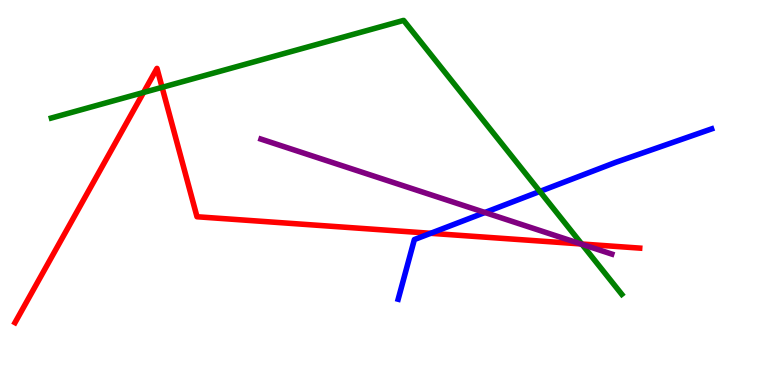[{'lines': ['blue', 'red'], 'intersections': [{'x': 5.56, 'y': 3.94}]}, {'lines': ['green', 'red'], 'intersections': [{'x': 1.85, 'y': 7.6}, {'x': 2.09, 'y': 7.73}, {'x': 7.51, 'y': 3.66}]}, {'lines': ['purple', 'red'], 'intersections': [{'x': 7.5, 'y': 3.66}]}, {'lines': ['blue', 'green'], 'intersections': [{'x': 6.97, 'y': 5.03}]}, {'lines': ['blue', 'purple'], 'intersections': [{'x': 6.26, 'y': 4.48}]}, {'lines': ['green', 'purple'], 'intersections': [{'x': 7.51, 'y': 3.65}]}]